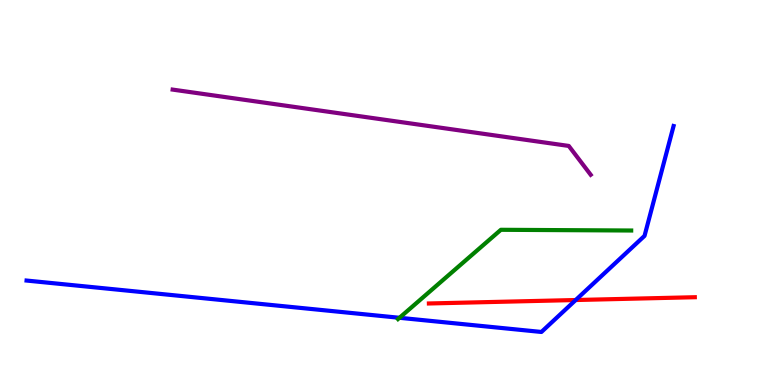[{'lines': ['blue', 'red'], 'intersections': [{'x': 7.43, 'y': 2.21}]}, {'lines': ['green', 'red'], 'intersections': []}, {'lines': ['purple', 'red'], 'intersections': []}, {'lines': ['blue', 'green'], 'intersections': [{'x': 5.15, 'y': 1.75}]}, {'lines': ['blue', 'purple'], 'intersections': []}, {'lines': ['green', 'purple'], 'intersections': []}]